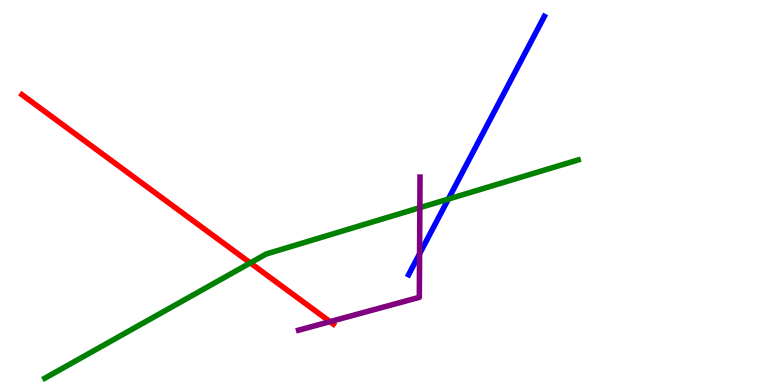[{'lines': ['blue', 'red'], 'intersections': []}, {'lines': ['green', 'red'], 'intersections': [{'x': 3.23, 'y': 3.17}]}, {'lines': ['purple', 'red'], 'intersections': [{'x': 4.26, 'y': 1.65}]}, {'lines': ['blue', 'green'], 'intersections': [{'x': 5.79, 'y': 4.83}]}, {'lines': ['blue', 'purple'], 'intersections': [{'x': 5.41, 'y': 3.41}]}, {'lines': ['green', 'purple'], 'intersections': [{'x': 5.42, 'y': 4.61}]}]